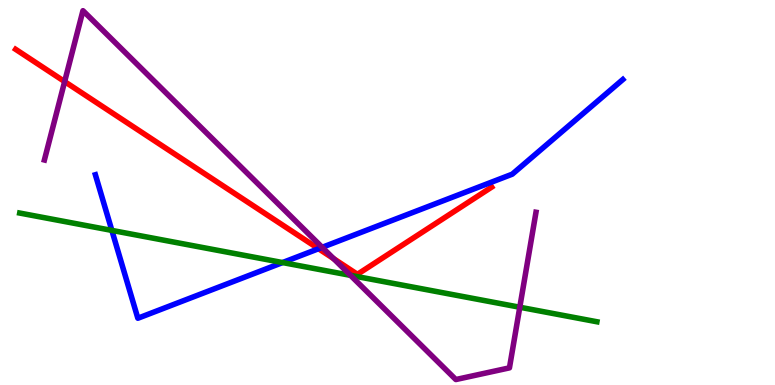[{'lines': ['blue', 'red'], 'intersections': [{'x': 4.11, 'y': 3.54}]}, {'lines': ['green', 'red'], 'intersections': []}, {'lines': ['purple', 'red'], 'intersections': [{'x': 0.834, 'y': 7.88}, {'x': 4.31, 'y': 3.28}]}, {'lines': ['blue', 'green'], 'intersections': [{'x': 1.44, 'y': 4.02}, {'x': 3.65, 'y': 3.18}]}, {'lines': ['blue', 'purple'], 'intersections': [{'x': 4.16, 'y': 3.58}]}, {'lines': ['green', 'purple'], 'intersections': [{'x': 4.52, 'y': 2.85}, {'x': 6.71, 'y': 2.02}]}]